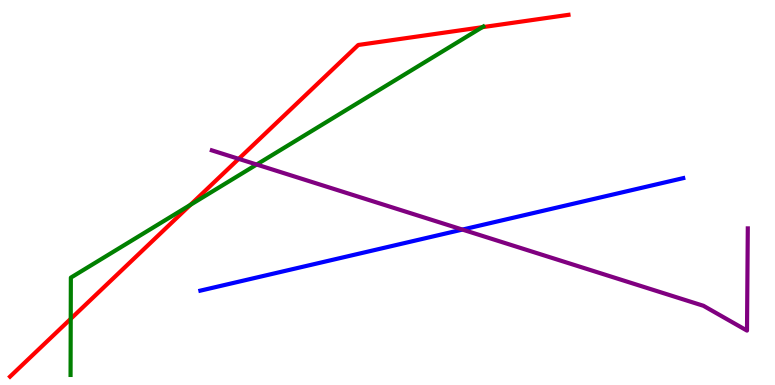[{'lines': ['blue', 'red'], 'intersections': []}, {'lines': ['green', 'red'], 'intersections': [{'x': 0.913, 'y': 1.72}, {'x': 2.46, 'y': 4.68}, {'x': 6.22, 'y': 9.29}]}, {'lines': ['purple', 'red'], 'intersections': [{'x': 3.08, 'y': 5.87}]}, {'lines': ['blue', 'green'], 'intersections': []}, {'lines': ['blue', 'purple'], 'intersections': [{'x': 5.97, 'y': 4.04}]}, {'lines': ['green', 'purple'], 'intersections': [{'x': 3.31, 'y': 5.73}]}]